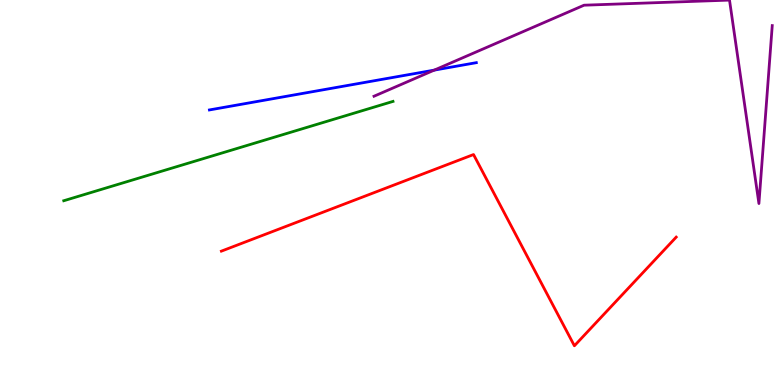[{'lines': ['blue', 'red'], 'intersections': []}, {'lines': ['green', 'red'], 'intersections': []}, {'lines': ['purple', 'red'], 'intersections': []}, {'lines': ['blue', 'green'], 'intersections': []}, {'lines': ['blue', 'purple'], 'intersections': [{'x': 5.6, 'y': 8.18}]}, {'lines': ['green', 'purple'], 'intersections': []}]